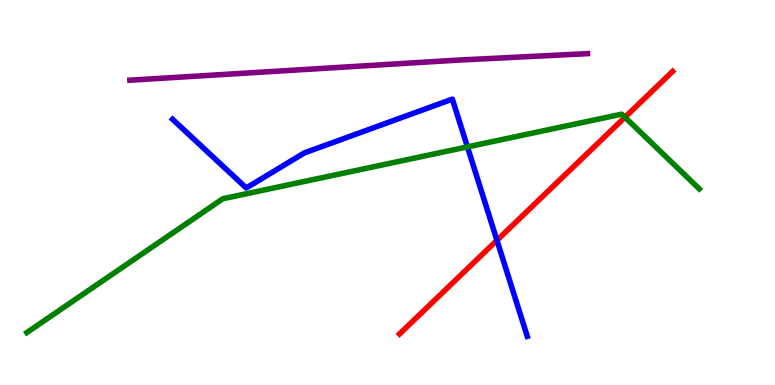[{'lines': ['blue', 'red'], 'intersections': [{'x': 6.41, 'y': 3.76}]}, {'lines': ['green', 'red'], 'intersections': [{'x': 8.06, 'y': 6.95}]}, {'lines': ['purple', 'red'], 'intersections': []}, {'lines': ['blue', 'green'], 'intersections': [{'x': 6.03, 'y': 6.18}]}, {'lines': ['blue', 'purple'], 'intersections': []}, {'lines': ['green', 'purple'], 'intersections': []}]